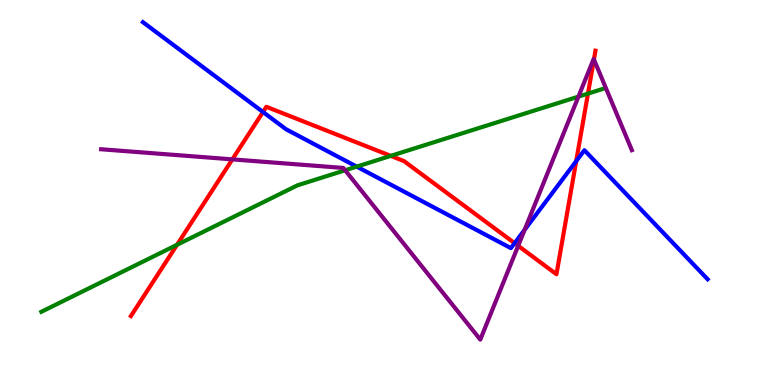[{'lines': ['blue', 'red'], 'intersections': [{'x': 3.39, 'y': 7.09}, {'x': 6.64, 'y': 3.68}, {'x': 7.43, 'y': 5.81}]}, {'lines': ['green', 'red'], 'intersections': [{'x': 2.28, 'y': 3.64}, {'x': 5.04, 'y': 5.95}, {'x': 7.59, 'y': 7.57}]}, {'lines': ['purple', 'red'], 'intersections': [{'x': 3.0, 'y': 5.86}, {'x': 6.69, 'y': 3.61}, {'x': 7.66, 'y': 8.46}]}, {'lines': ['blue', 'green'], 'intersections': [{'x': 4.6, 'y': 5.67}]}, {'lines': ['blue', 'purple'], 'intersections': [{'x': 6.77, 'y': 4.03}]}, {'lines': ['green', 'purple'], 'intersections': [{'x': 4.45, 'y': 5.58}, {'x': 7.46, 'y': 7.49}]}]